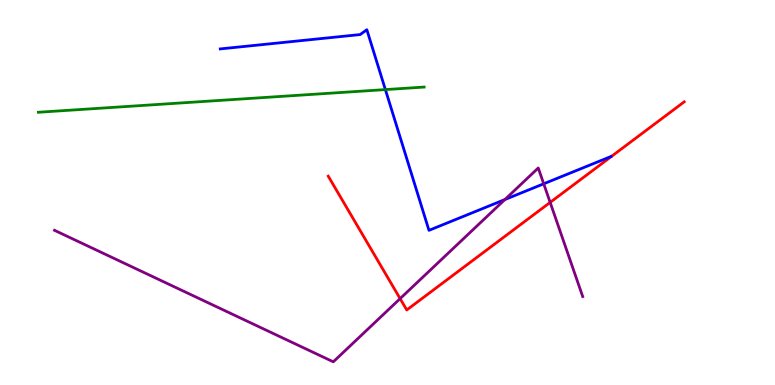[{'lines': ['blue', 'red'], 'intersections': []}, {'lines': ['green', 'red'], 'intersections': []}, {'lines': ['purple', 'red'], 'intersections': [{'x': 5.16, 'y': 2.24}, {'x': 7.1, 'y': 4.74}]}, {'lines': ['blue', 'green'], 'intersections': [{'x': 4.97, 'y': 7.67}]}, {'lines': ['blue', 'purple'], 'intersections': [{'x': 6.51, 'y': 4.82}, {'x': 7.02, 'y': 5.23}]}, {'lines': ['green', 'purple'], 'intersections': []}]